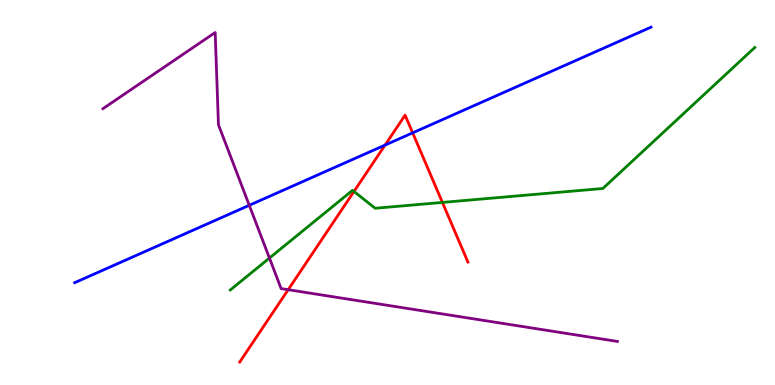[{'lines': ['blue', 'red'], 'intersections': [{'x': 4.97, 'y': 6.23}, {'x': 5.32, 'y': 6.55}]}, {'lines': ['green', 'red'], 'intersections': [{'x': 4.57, 'y': 5.03}, {'x': 5.71, 'y': 4.74}]}, {'lines': ['purple', 'red'], 'intersections': [{'x': 3.72, 'y': 2.48}]}, {'lines': ['blue', 'green'], 'intersections': []}, {'lines': ['blue', 'purple'], 'intersections': [{'x': 3.22, 'y': 4.67}]}, {'lines': ['green', 'purple'], 'intersections': [{'x': 3.48, 'y': 3.3}]}]